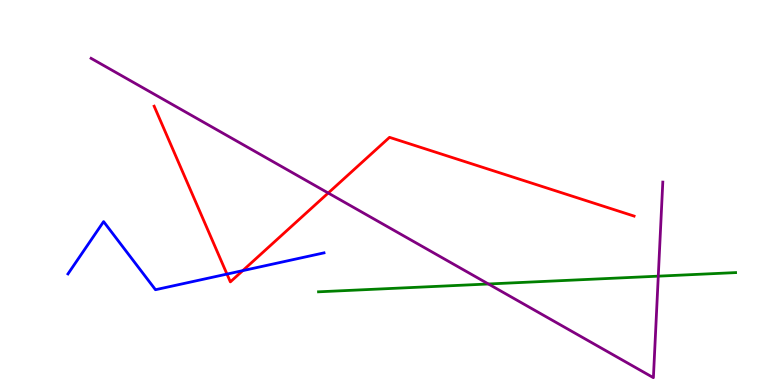[{'lines': ['blue', 'red'], 'intersections': [{'x': 2.93, 'y': 2.88}, {'x': 3.13, 'y': 2.97}]}, {'lines': ['green', 'red'], 'intersections': []}, {'lines': ['purple', 'red'], 'intersections': [{'x': 4.24, 'y': 4.99}]}, {'lines': ['blue', 'green'], 'intersections': []}, {'lines': ['blue', 'purple'], 'intersections': []}, {'lines': ['green', 'purple'], 'intersections': [{'x': 6.3, 'y': 2.62}, {'x': 8.49, 'y': 2.83}]}]